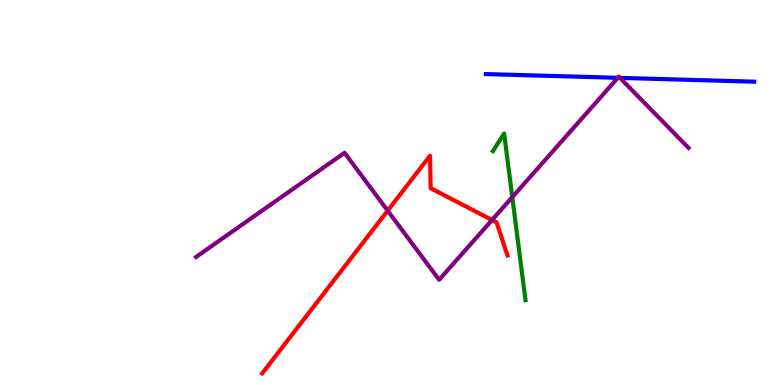[{'lines': ['blue', 'red'], 'intersections': []}, {'lines': ['green', 'red'], 'intersections': []}, {'lines': ['purple', 'red'], 'intersections': [{'x': 5.0, 'y': 4.53}, {'x': 6.35, 'y': 4.29}]}, {'lines': ['blue', 'green'], 'intersections': []}, {'lines': ['blue', 'purple'], 'intersections': [{'x': 7.97, 'y': 7.98}, {'x': 8.0, 'y': 7.98}]}, {'lines': ['green', 'purple'], 'intersections': [{'x': 6.61, 'y': 4.88}]}]